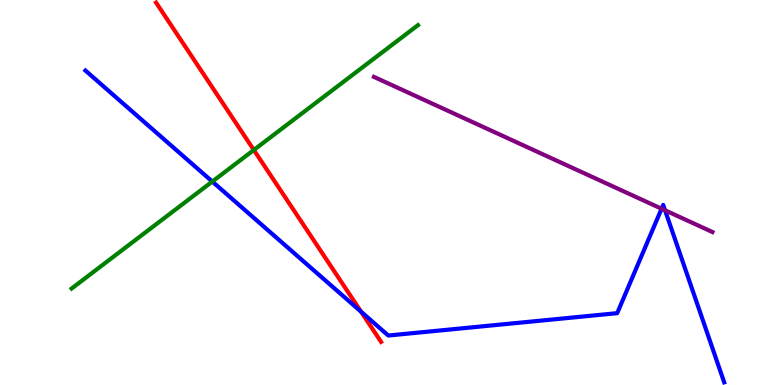[{'lines': ['blue', 'red'], 'intersections': [{'x': 4.66, 'y': 1.9}]}, {'lines': ['green', 'red'], 'intersections': [{'x': 3.28, 'y': 6.1}]}, {'lines': ['purple', 'red'], 'intersections': []}, {'lines': ['blue', 'green'], 'intersections': [{'x': 2.74, 'y': 5.28}]}, {'lines': ['blue', 'purple'], 'intersections': [{'x': 8.54, 'y': 4.58}, {'x': 8.58, 'y': 4.54}]}, {'lines': ['green', 'purple'], 'intersections': []}]